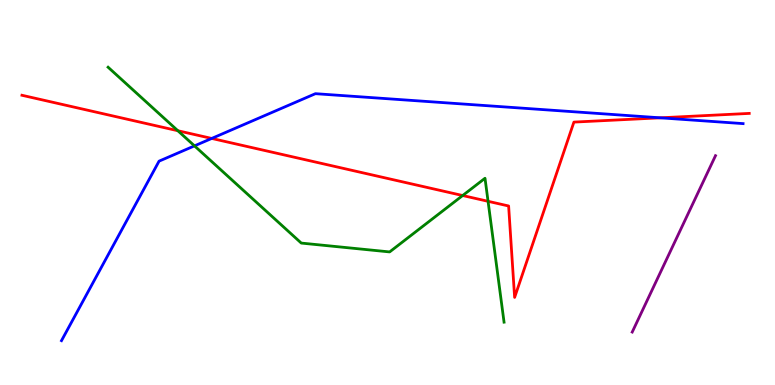[{'lines': ['blue', 'red'], 'intersections': [{'x': 2.73, 'y': 6.4}, {'x': 8.52, 'y': 6.94}]}, {'lines': ['green', 'red'], 'intersections': [{'x': 2.3, 'y': 6.6}, {'x': 5.97, 'y': 4.92}, {'x': 6.3, 'y': 4.77}]}, {'lines': ['purple', 'red'], 'intersections': []}, {'lines': ['blue', 'green'], 'intersections': [{'x': 2.51, 'y': 6.21}]}, {'lines': ['blue', 'purple'], 'intersections': []}, {'lines': ['green', 'purple'], 'intersections': []}]